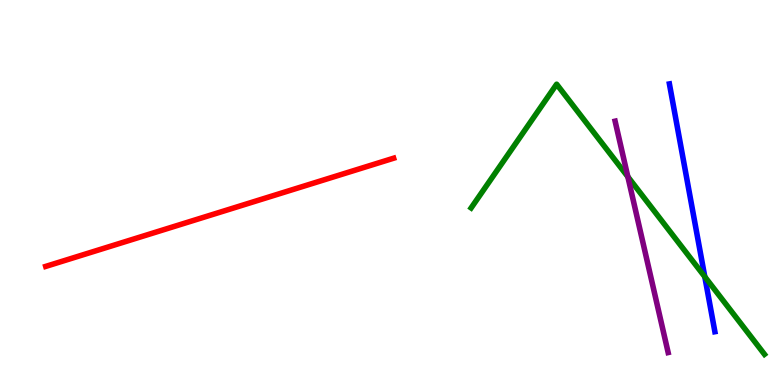[{'lines': ['blue', 'red'], 'intersections': []}, {'lines': ['green', 'red'], 'intersections': []}, {'lines': ['purple', 'red'], 'intersections': []}, {'lines': ['blue', 'green'], 'intersections': [{'x': 9.09, 'y': 2.81}]}, {'lines': ['blue', 'purple'], 'intersections': []}, {'lines': ['green', 'purple'], 'intersections': [{'x': 8.1, 'y': 5.41}]}]